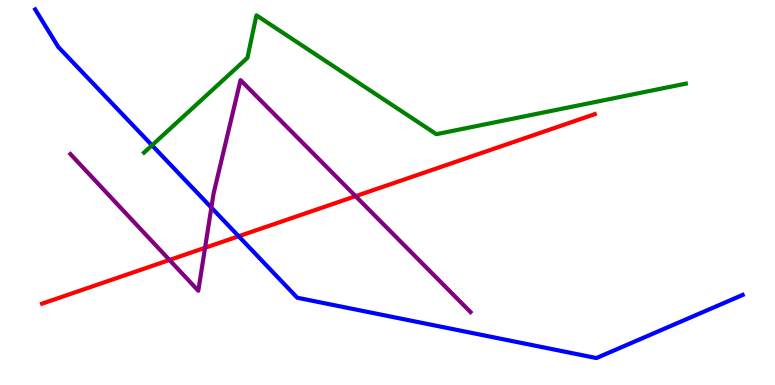[{'lines': ['blue', 'red'], 'intersections': [{'x': 3.08, 'y': 3.86}]}, {'lines': ['green', 'red'], 'intersections': []}, {'lines': ['purple', 'red'], 'intersections': [{'x': 2.19, 'y': 3.25}, {'x': 2.65, 'y': 3.56}, {'x': 4.59, 'y': 4.9}]}, {'lines': ['blue', 'green'], 'intersections': [{'x': 1.96, 'y': 6.23}]}, {'lines': ['blue', 'purple'], 'intersections': [{'x': 2.73, 'y': 4.61}]}, {'lines': ['green', 'purple'], 'intersections': []}]